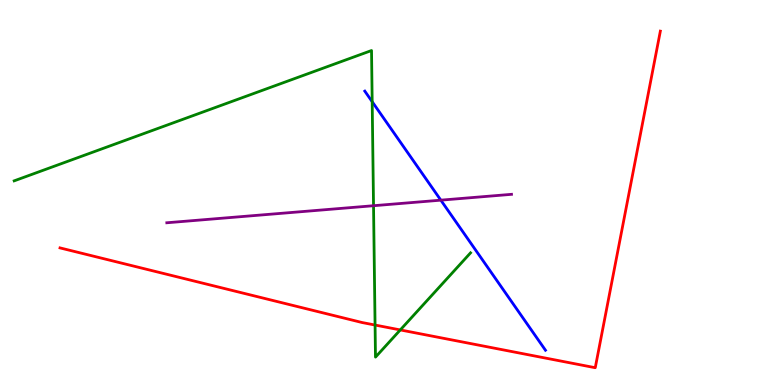[{'lines': ['blue', 'red'], 'intersections': []}, {'lines': ['green', 'red'], 'intersections': [{'x': 4.84, 'y': 1.56}, {'x': 5.16, 'y': 1.43}]}, {'lines': ['purple', 'red'], 'intersections': []}, {'lines': ['blue', 'green'], 'intersections': [{'x': 4.8, 'y': 7.36}]}, {'lines': ['blue', 'purple'], 'intersections': [{'x': 5.69, 'y': 4.8}]}, {'lines': ['green', 'purple'], 'intersections': [{'x': 4.82, 'y': 4.66}]}]